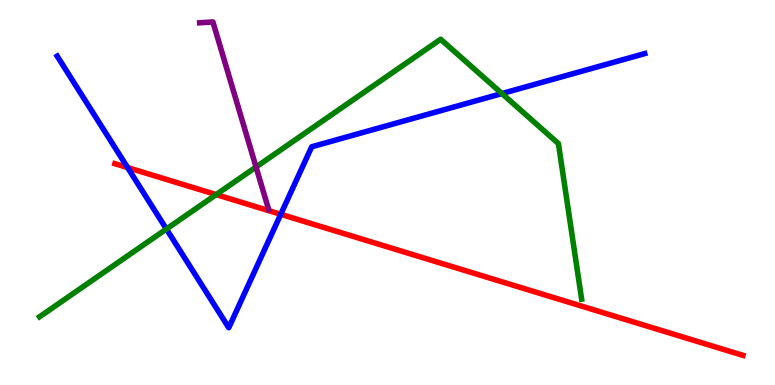[{'lines': ['blue', 'red'], 'intersections': [{'x': 1.65, 'y': 5.65}, {'x': 3.62, 'y': 4.43}]}, {'lines': ['green', 'red'], 'intersections': [{'x': 2.79, 'y': 4.95}]}, {'lines': ['purple', 'red'], 'intersections': []}, {'lines': ['blue', 'green'], 'intersections': [{'x': 2.15, 'y': 4.05}, {'x': 6.48, 'y': 7.57}]}, {'lines': ['blue', 'purple'], 'intersections': []}, {'lines': ['green', 'purple'], 'intersections': [{'x': 3.3, 'y': 5.66}]}]